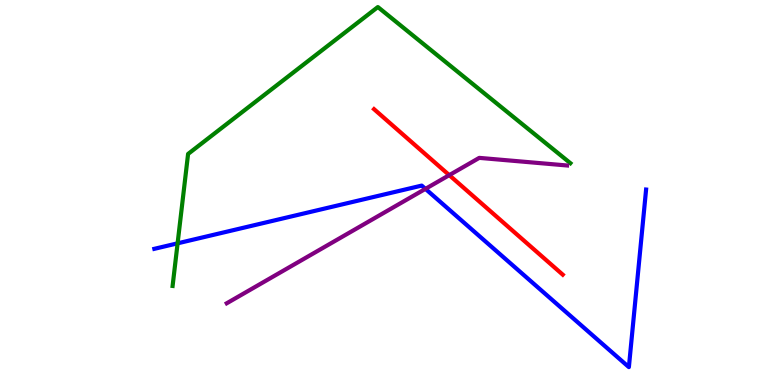[{'lines': ['blue', 'red'], 'intersections': []}, {'lines': ['green', 'red'], 'intersections': []}, {'lines': ['purple', 'red'], 'intersections': [{'x': 5.8, 'y': 5.45}]}, {'lines': ['blue', 'green'], 'intersections': [{'x': 2.29, 'y': 3.68}]}, {'lines': ['blue', 'purple'], 'intersections': [{'x': 5.49, 'y': 5.09}]}, {'lines': ['green', 'purple'], 'intersections': []}]